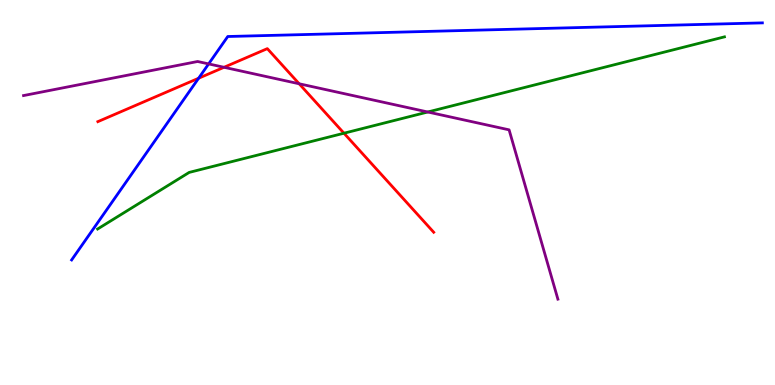[{'lines': ['blue', 'red'], 'intersections': [{'x': 2.56, 'y': 7.97}]}, {'lines': ['green', 'red'], 'intersections': [{'x': 4.44, 'y': 6.54}]}, {'lines': ['purple', 'red'], 'intersections': [{'x': 2.89, 'y': 8.25}, {'x': 3.86, 'y': 7.82}]}, {'lines': ['blue', 'green'], 'intersections': []}, {'lines': ['blue', 'purple'], 'intersections': [{'x': 2.69, 'y': 8.34}]}, {'lines': ['green', 'purple'], 'intersections': [{'x': 5.52, 'y': 7.09}]}]